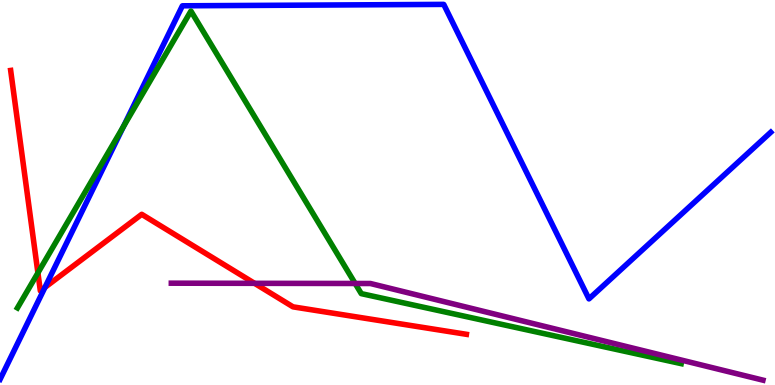[{'lines': ['blue', 'red'], 'intersections': [{'x': 0.58, 'y': 2.54}]}, {'lines': ['green', 'red'], 'intersections': [{'x': 0.489, 'y': 2.91}]}, {'lines': ['purple', 'red'], 'intersections': [{'x': 3.28, 'y': 2.64}]}, {'lines': ['blue', 'green'], 'intersections': [{'x': 1.59, 'y': 6.72}]}, {'lines': ['blue', 'purple'], 'intersections': []}, {'lines': ['green', 'purple'], 'intersections': [{'x': 4.58, 'y': 2.64}]}]